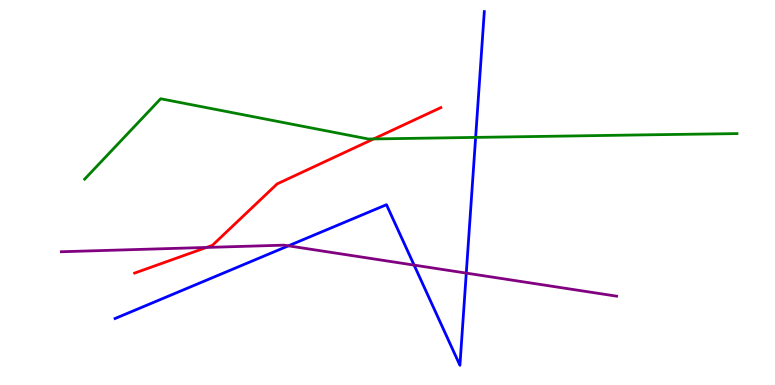[{'lines': ['blue', 'red'], 'intersections': []}, {'lines': ['green', 'red'], 'intersections': [{'x': 4.82, 'y': 6.39}]}, {'lines': ['purple', 'red'], 'intersections': [{'x': 2.66, 'y': 3.57}]}, {'lines': ['blue', 'green'], 'intersections': [{'x': 6.14, 'y': 6.43}]}, {'lines': ['blue', 'purple'], 'intersections': [{'x': 3.72, 'y': 3.61}, {'x': 5.34, 'y': 3.11}, {'x': 6.02, 'y': 2.91}]}, {'lines': ['green', 'purple'], 'intersections': []}]